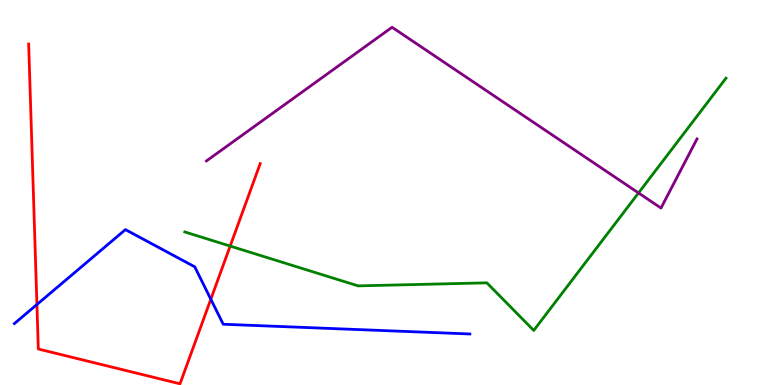[{'lines': ['blue', 'red'], 'intersections': [{'x': 0.476, 'y': 2.09}, {'x': 2.72, 'y': 2.23}]}, {'lines': ['green', 'red'], 'intersections': [{'x': 2.97, 'y': 3.61}]}, {'lines': ['purple', 'red'], 'intersections': []}, {'lines': ['blue', 'green'], 'intersections': []}, {'lines': ['blue', 'purple'], 'intersections': []}, {'lines': ['green', 'purple'], 'intersections': [{'x': 8.24, 'y': 4.99}]}]